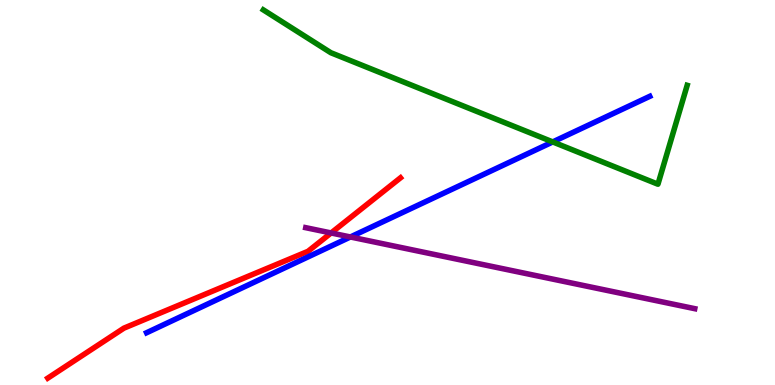[{'lines': ['blue', 'red'], 'intersections': []}, {'lines': ['green', 'red'], 'intersections': []}, {'lines': ['purple', 'red'], 'intersections': [{'x': 4.27, 'y': 3.95}]}, {'lines': ['blue', 'green'], 'intersections': [{'x': 7.13, 'y': 6.31}]}, {'lines': ['blue', 'purple'], 'intersections': [{'x': 4.52, 'y': 3.84}]}, {'lines': ['green', 'purple'], 'intersections': []}]